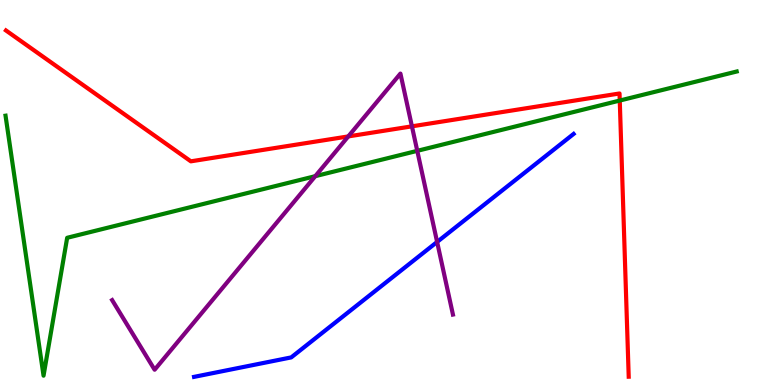[{'lines': ['blue', 'red'], 'intersections': []}, {'lines': ['green', 'red'], 'intersections': [{'x': 8.0, 'y': 7.39}]}, {'lines': ['purple', 'red'], 'intersections': [{'x': 4.49, 'y': 6.46}, {'x': 5.32, 'y': 6.72}]}, {'lines': ['blue', 'green'], 'intersections': []}, {'lines': ['blue', 'purple'], 'intersections': [{'x': 5.64, 'y': 3.72}]}, {'lines': ['green', 'purple'], 'intersections': [{'x': 4.07, 'y': 5.42}, {'x': 5.38, 'y': 6.08}]}]